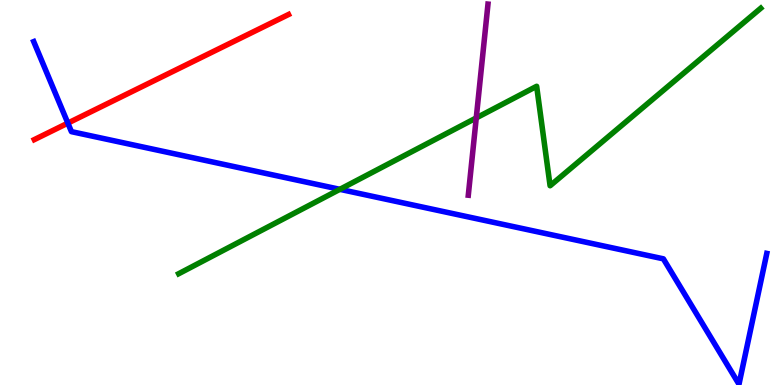[{'lines': ['blue', 'red'], 'intersections': [{'x': 0.876, 'y': 6.8}]}, {'lines': ['green', 'red'], 'intersections': []}, {'lines': ['purple', 'red'], 'intersections': []}, {'lines': ['blue', 'green'], 'intersections': [{'x': 4.39, 'y': 5.08}]}, {'lines': ['blue', 'purple'], 'intersections': []}, {'lines': ['green', 'purple'], 'intersections': [{'x': 6.15, 'y': 6.94}]}]